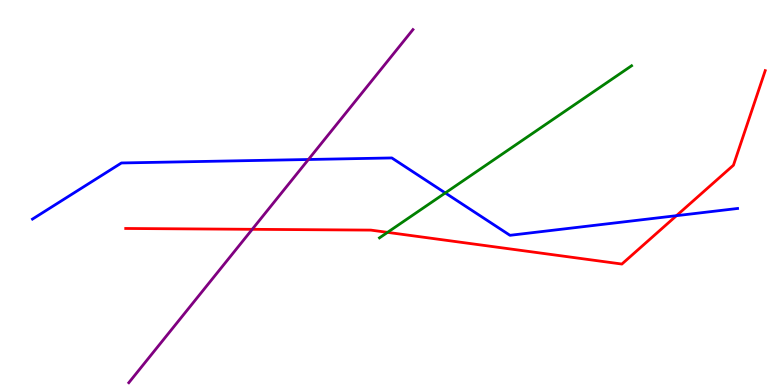[{'lines': ['blue', 'red'], 'intersections': [{'x': 8.73, 'y': 4.4}]}, {'lines': ['green', 'red'], 'intersections': [{'x': 5.0, 'y': 3.96}]}, {'lines': ['purple', 'red'], 'intersections': [{'x': 3.25, 'y': 4.04}]}, {'lines': ['blue', 'green'], 'intersections': [{'x': 5.75, 'y': 4.99}]}, {'lines': ['blue', 'purple'], 'intersections': [{'x': 3.98, 'y': 5.86}]}, {'lines': ['green', 'purple'], 'intersections': []}]